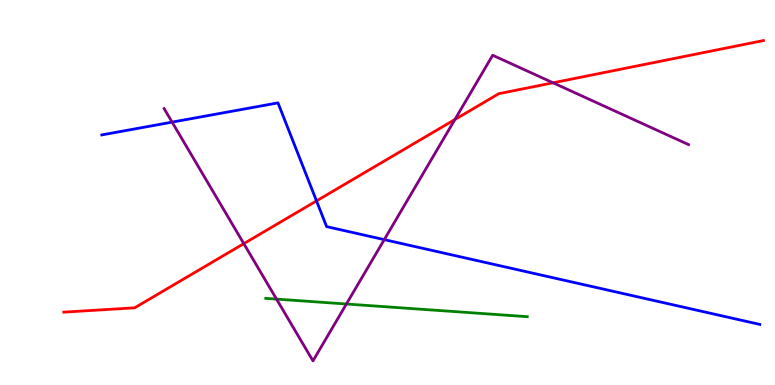[{'lines': ['blue', 'red'], 'intersections': [{'x': 4.08, 'y': 4.78}]}, {'lines': ['green', 'red'], 'intersections': []}, {'lines': ['purple', 'red'], 'intersections': [{'x': 3.15, 'y': 3.67}, {'x': 5.87, 'y': 6.9}, {'x': 7.14, 'y': 7.85}]}, {'lines': ['blue', 'green'], 'intersections': []}, {'lines': ['blue', 'purple'], 'intersections': [{'x': 2.22, 'y': 6.83}, {'x': 4.96, 'y': 3.78}]}, {'lines': ['green', 'purple'], 'intersections': [{'x': 3.57, 'y': 2.23}, {'x': 4.47, 'y': 2.1}]}]